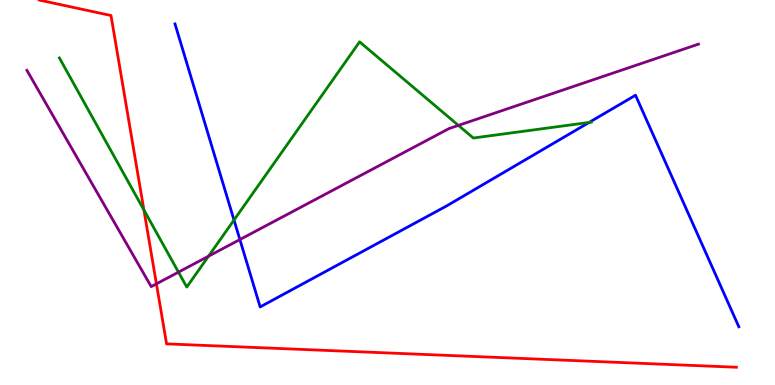[{'lines': ['blue', 'red'], 'intersections': []}, {'lines': ['green', 'red'], 'intersections': [{'x': 1.86, 'y': 4.55}]}, {'lines': ['purple', 'red'], 'intersections': [{'x': 2.02, 'y': 2.63}]}, {'lines': ['blue', 'green'], 'intersections': [{'x': 3.02, 'y': 4.28}, {'x': 7.6, 'y': 6.82}]}, {'lines': ['blue', 'purple'], 'intersections': [{'x': 3.1, 'y': 3.78}]}, {'lines': ['green', 'purple'], 'intersections': [{'x': 2.3, 'y': 2.93}, {'x': 2.69, 'y': 3.35}, {'x': 5.91, 'y': 6.74}]}]